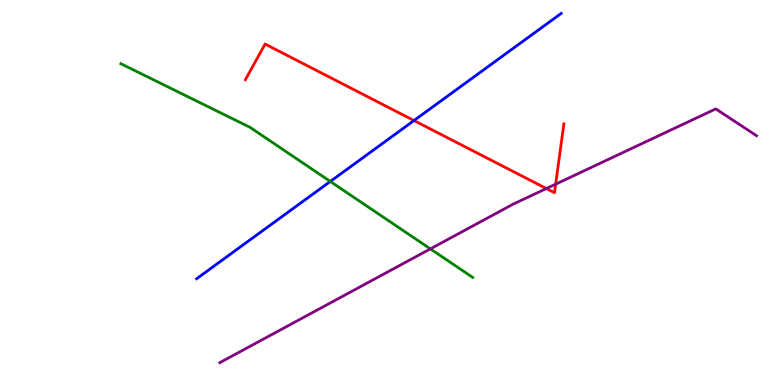[{'lines': ['blue', 'red'], 'intersections': [{'x': 5.34, 'y': 6.87}]}, {'lines': ['green', 'red'], 'intersections': []}, {'lines': ['purple', 'red'], 'intersections': [{'x': 7.05, 'y': 5.1}, {'x': 7.17, 'y': 5.22}]}, {'lines': ['blue', 'green'], 'intersections': [{'x': 4.26, 'y': 5.29}]}, {'lines': ['blue', 'purple'], 'intersections': []}, {'lines': ['green', 'purple'], 'intersections': [{'x': 5.55, 'y': 3.54}]}]